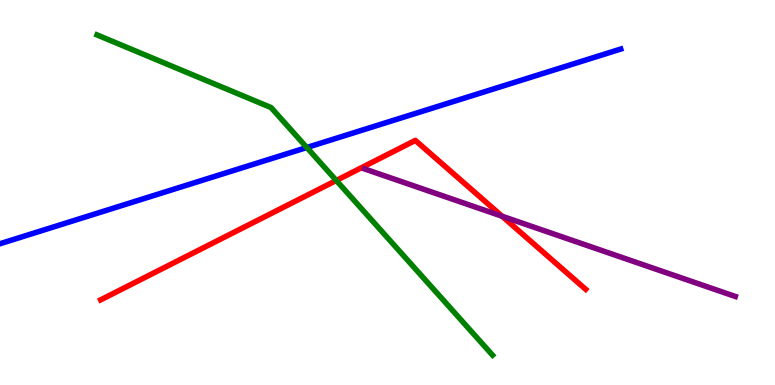[{'lines': ['blue', 'red'], 'intersections': []}, {'lines': ['green', 'red'], 'intersections': [{'x': 4.34, 'y': 5.31}]}, {'lines': ['purple', 'red'], 'intersections': [{'x': 6.48, 'y': 4.38}]}, {'lines': ['blue', 'green'], 'intersections': [{'x': 3.96, 'y': 6.17}]}, {'lines': ['blue', 'purple'], 'intersections': []}, {'lines': ['green', 'purple'], 'intersections': []}]